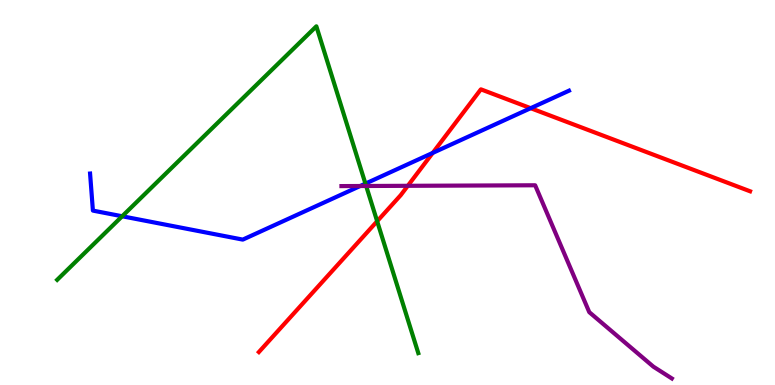[{'lines': ['blue', 'red'], 'intersections': [{'x': 5.58, 'y': 6.03}, {'x': 6.85, 'y': 7.19}]}, {'lines': ['green', 'red'], 'intersections': [{'x': 4.87, 'y': 4.25}]}, {'lines': ['purple', 'red'], 'intersections': [{'x': 5.26, 'y': 5.17}]}, {'lines': ['blue', 'green'], 'intersections': [{'x': 1.58, 'y': 4.38}, {'x': 4.72, 'y': 5.23}]}, {'lines': ['blue', 'purple'], 'intersections': [{'x': 4.65, 'y': 5.17}]}, {'lines': ['green', 'purple'], 'intersections': [{'x': 4.72, 'y': 5.17}]}]